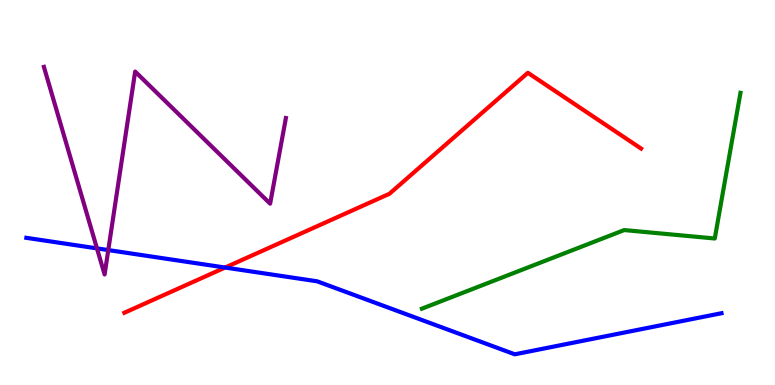[{'lines': ['blue', 'red'], 'intersections': [{'x': 2.9, 'y': 3.05}]}, {'lines': ['green', 'red'], 'intersections': []}, {'lines': ['purple', 'red'], 'intersections': []}, {'lines': ['blue', 'green'], 'intersections': []}, {'lines': ['blue', 'purple'], 'intersections': [{'x': 1.25, 'y': 3.55}, {'x': 1.4, 'y': 3.5}]}, {'lines': ['green', 'purple'], 'intersections': []}]